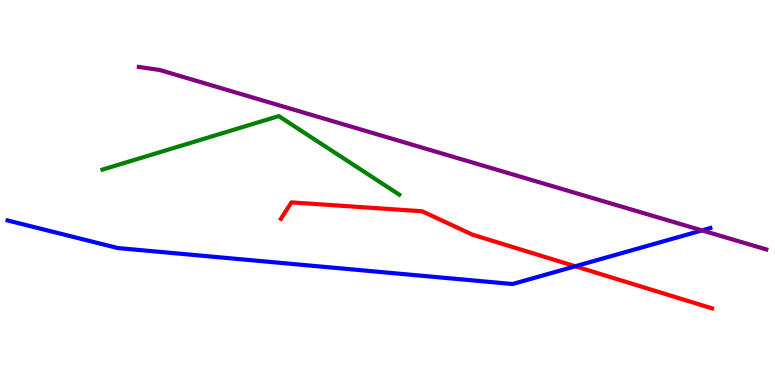[{'lines': ['blue', 'red'], 'intersections': [{'x': 7.42, 'y': 3.08}]}, {'lines': ['green', 'red'], 'intersections': []}, {'lines': ['purple', 'red'], 'intersections': []}, {'lines': ['blue', 'green'], 'intersections': []}, {'lines': ['blue', 'purple'], 'intersections': [{'x': 9.06, 'y': 4.02}]}, {'lines': ['green', 'purple'], 'intersections': []}]